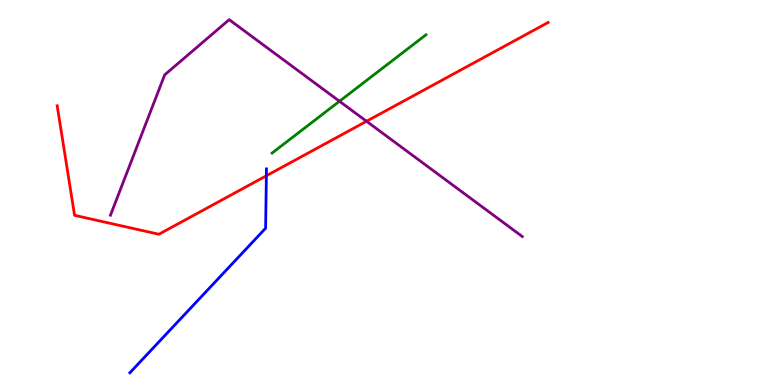[{'lines': ['blue', 'red'], 'intersections': [{'x': 3.44, 'y': 5.43}]}, {'lines': ['green', 'red'], 'intersections': []}, {'lines': ['purple', 'red'], 'intersections': [{'x': 4.73, 'y': 6.85}]}, {'lines': ['blue', 'green'], 'intersections': []}, {'lines': ['blue', 'purple'], 'intersections': []}, {'lines': ['green', 'purple'], 'intersections': [{'x': 4.38, 'y': 7.37}]}]